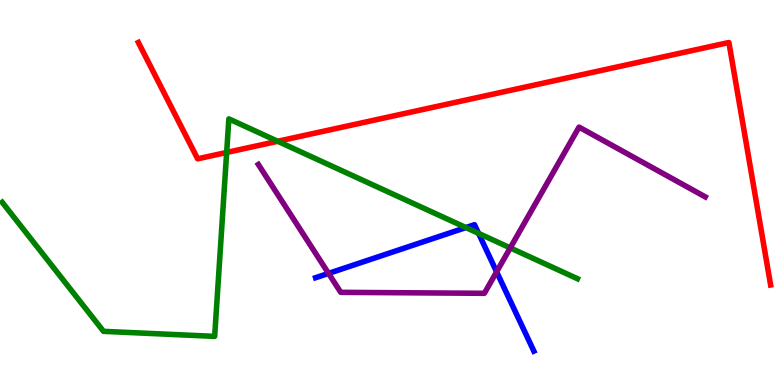[{'lines': ['blue', 'red'], 'intersections': []}, {'lines': ['green', 'red'], 'intersections': [{'x': 2.92, 'y': 6.04}, {'x': 3.58, 'y': 6.33}]}, {'lines': ['purple', 'red'], 'intersections': []}, {'lines': ['blue', 'green'], 'intersections': [{'x': 6.01, 'y': 4.09}, {'x': 6.17, 'y': 3.94}]}, {'lines': ['blue', 'purple'], 'intersections': [{'x': 4.24, 'y': 2.9}, {'x': 6.41, 'y': 2.94}]}, {'lines': ['green', 'purple'], 'intersections': [{'x': 6.58, 'y': 3.56}]}]